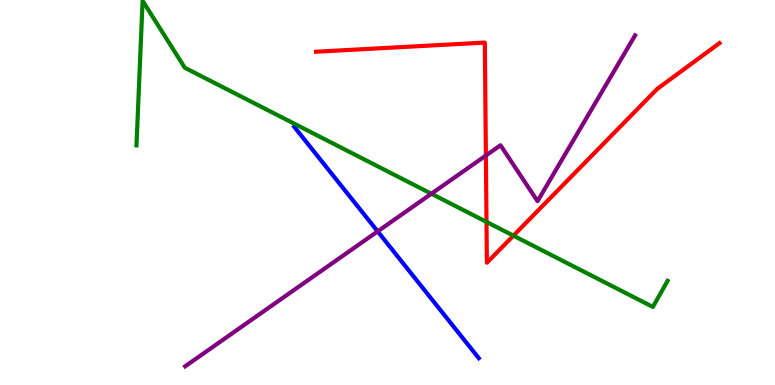[{'lines': ['blue', 'red'], 'intersections': []}, {'lines': ['green', 'red'], 'intersections': [{'x': 6.28, 'y': 4.24}, {'x': 6.62, 'y': 3.88}]}, {'lines': ['purple', 'red'], 'intersections': [{'x': 6.27, 'y': 5.96}]}, {'lines': ['blue', 'green'], 'intersections': []}, {'lines': ['blue', 'purple'], 'intersections': [{'x': 4.87, 'y': 3.99}]}, {'lines': ['green', 'purple'], 'intersections': [{'x': 5.57, 'y': 4.97}]}]